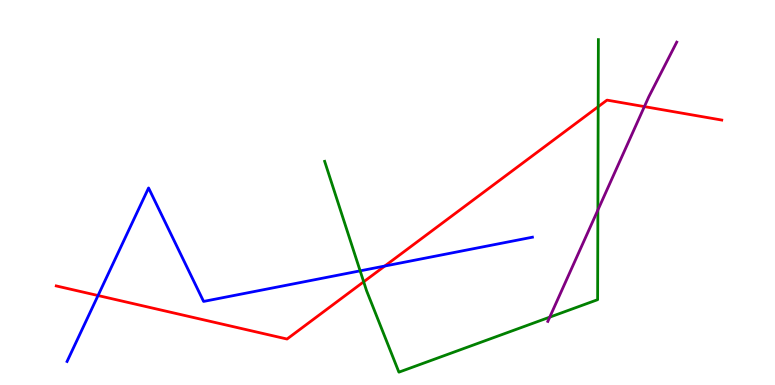[{'lines': ['blue', 'red'], 'intersections': [{'x': 1.26, 'y': 2.32}, {'x': 4.97, 'y': 3.09}]}, {'lines': ['green', 'red'], 'intersections': [{'x': 4.69, 'y': 2.68}, {'x': 7.72, 'y': 7.23}]}, {'lines': ['purple', 'red'], 'intersections': [{'x': 8.31, 'y': 7.23}]}, {'lines': ['blue', 'green'], 'intersections': [{'x': 4.65, 'y': 2.96}]}, {'lines': ['blue', 'purple'], 'intersections': []}, {'lines': ['green', 'purple'], 'intersections': [{'x': 7.09, 'y': 1.76}, {'x': 7.71, 'y': 4.54}]}]